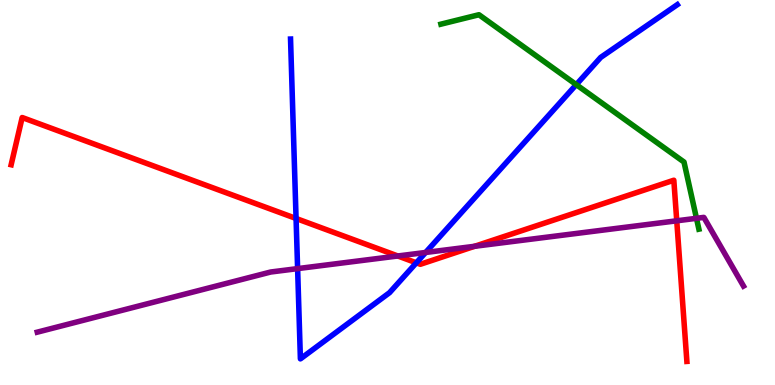[{'lines': ['blue', 'red'], 'intersections': [{'x': 3.82, 'y': 4.33}, {'x': 5.37, 'y': 3.17}]}, {'lines': ['green', 'red'], 'intersections': []}, {'lines': ['purple', 'red'], 'intersections': [{'x': 5.13, 'y': 3.35}, {'x': 6.12, 'y': 3.6}, {'x': 8.73, 'y': 4.26}]}, {'lines': ['blue', 'green'], 'intersections': [{'x': 7.44, 'y': 7.8}]}, {'lines': ['blue', 'purple'], 'intersections': [{'x': 3.84, 'y': 3.02}, {'x': 5.49, 'y': 3.44}]}, {'lines': ['green', 'purple'], 'intersections': [{'x': 8.99, 'y': 4.33}]}]